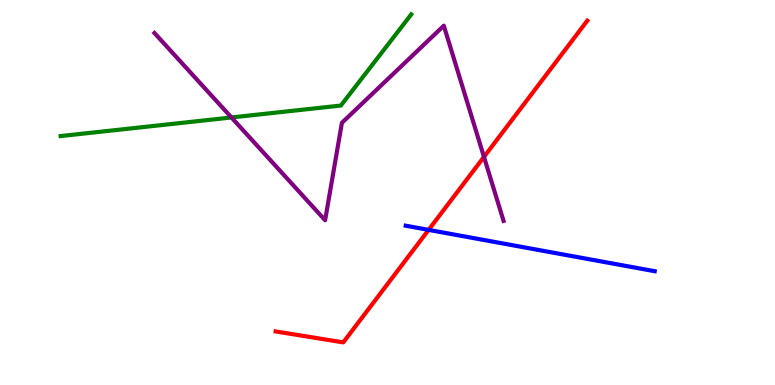[{'lines': ['blue', 'red'], 'intersections': [{'x': 5.53, 'y': 4.03}]}, {'lines': ['green', 'red'], 'intersections': []}, {'lines': ['purple', 'red'], 'intersections': [{'x': 6.24, 'y': 5.93}]}, {'lines': ['blue', 'green'], 'intersections': []}, {'lines': ['blue', 'purple'], 'intersections': []}, {'lines': ['green', 'purple'], 'intersections': [{'x': 2.99, 'y': 6.95}]}]